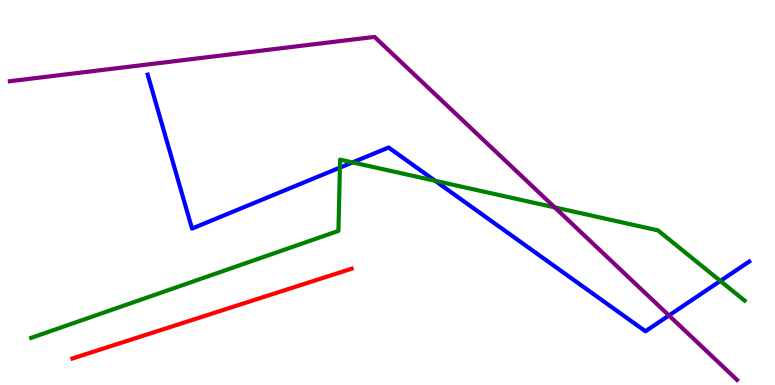[{'lines': ['blue', 'red'], 'intersections': []}, {'lines': ['green', 'red'], 'intersections': []}, {'lines': ['purple', 'red'], 'intersections': []}, {'lines': ['blue', 'green'], 'intersections': [{'x': 4.39, 'y': 5.65}, {'x': 4.55, 'y': 5.78}, {'x': 5.61, 'y': 5.3}, {'x': 9.29, 'y': 2.7}]}, {'lines': ['blue', 'purple'], 'intersections': [{'x': 8.63, 'y': 1.81}]}, {'lines': ['green', 'purple'], 'intersections': [{'x': 7.16, 'y': 4.61}]}]